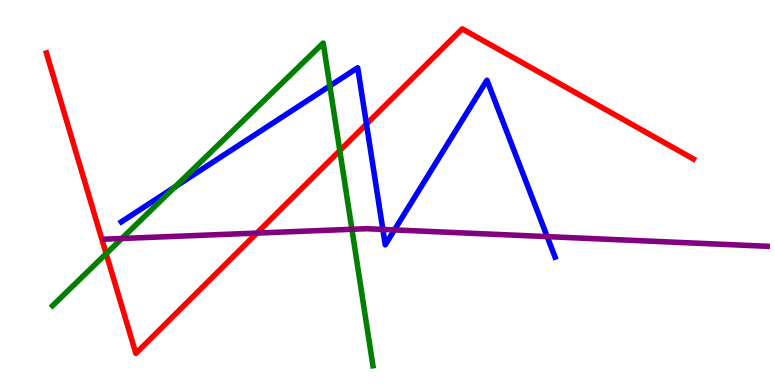[{'lines': ['blue', 'red'], 'intersections': [{'x': 4.73, 'y': 6.78}]}, {'lines': ['green', 'red'], 'intersections': [{'x': 1.37, 'y': 3.41}, {'x': 4.38, 'y': 6.09}]}, {'lines': ['purple', 'red'], 'intersections': [{'x': 3.31, 'y': 3.95}]}, {'lines': ['blue', 'green'], 'intersections': [{'x': 2.26, 'y': 5.15}, {'x': 4.26, 'y': 7.77}]}, {'lines': ['blue', 'purple'], 'intersections': [{'x': 4.94, 'y': 4.04}, {'x': 5.09, 'y': 4.03}, {'x': 7.06, 'y': 3.85}]}, {'lines': ['green', 'purple'], 'intersections': [{'x': 1.57, 'y': 3.81}, {'x': 4.54, 'y': 4.04}]}]